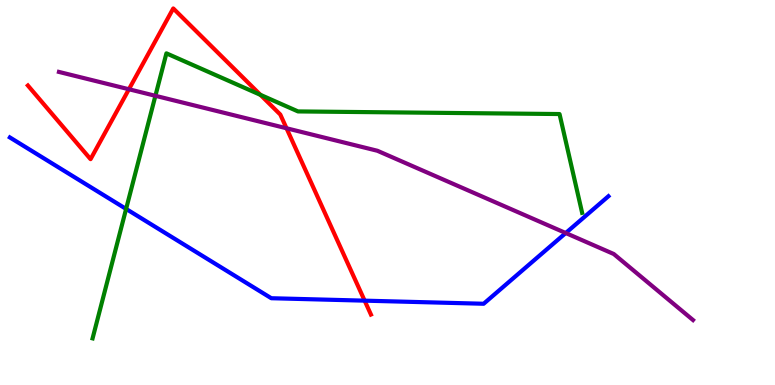[{'lines': ['blue', 'red'], 'intersections': [{'x': 4.71, 'y': 2.19}]}, {'lines': ['green', 'red'], 'intersections': [{'x': 3.36, 'y': 7.54}]}, {'lines': ['purple', 'red'], 'intersections': [{'x': 1.66, 'y': 7.68}, {'x': 3.7, 'y': 6.67}]}, {'lines': ['blue', 'green'], 'intersections': [{'x': 1.63, 'y': 4.57}]}, {'lines': ['blue', 'purple'], 'intersections': [{'x': 7.3, 'y': 3.95}]}, {'lines': ['green', 'purple'], 'intersections': [{'x': 2.01, 'y': 7.51}]}]